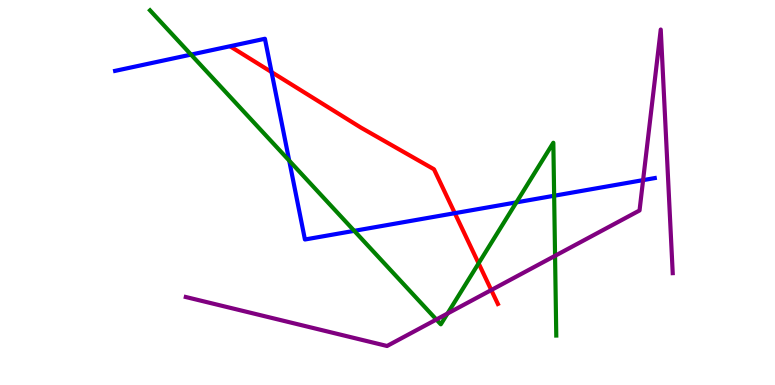[{'lines': ['blue', 'red'], 'intersections': [{'x': 3.5, 'y': 8.13}, {'x': 5.87, 'y': 4.46}]}, {'lines': ['green', 'red'], 'intersections': [{'x': 6.18, 'y': 3.16}]}, {'lines': ['purple', 'red'], 'intersections': [{'x': 6.34, 'y': 2.47}]}, {'lines': ['blue', 'green'], 'intersections': [{'x': 2.46, 'y': 8.58}, {'x': 3.73, 'y': 5.83}, {'x': 4.57, 'y': 4.0}, {'x': 6.66, 'y': 4.74}, {'x': 7.15, 'y': 4.92}]}, {'lines': ['blue', 'purple'], 'intersections': [{'x': 8.3, 'y': 5.32}]}, {'lines': ['green', 'purple'], 'intersections': [{'x': 5.63, 'y': 1.7}, {'x': 5.77, 'y': 1.86}, {'x': 7.16, 'y': 3.36}]}]